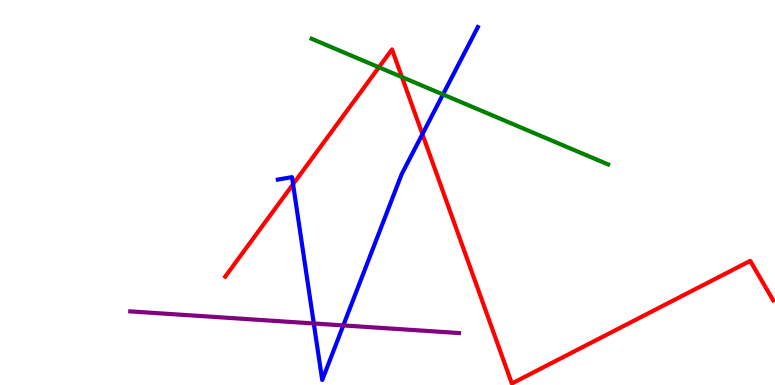[{'lines': ['blue', 'red'], 'intersections': [{'x': 3.78, 'y': 5.22}, {'x': 5.45, 'y': 6.52}]}, {'lines': ['green', 'red'], 'intersections': [{'x': 4.89, 'y': 8.25}, {'x': 5.19, 'y': 8.0}]}, {'lines': ['purple', 'red'], 'intersections': []}, {'lines': ['blue', 'green'], 'intersections': [{'x': 5.72, 'y': 7.55}]}, {'lines': ['blue', 'purple'], 'intersections': [{'x': 4.05, 'y': 1.6}, {'x': 4.43, 'y': 1.55}]}, {'lines': ['green', 'purple'], 'intersections': []}]